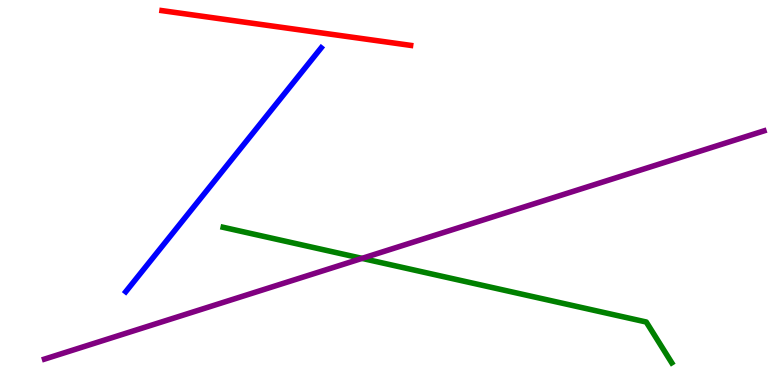[{'lines': ['blue', 'red'], 'intersections': []}, {'lines': ['green', 'red'], 'intersections': []}, {'lines': ['purple', 'red'], 'intersections': []}, {'lines': ['blue', 'green'], 'intersections': []}, {'lines': ['blue', 'purple'], 'intersections': []}, {'lines': ['green', 'purple'], 'intersections': [{'x': 4.67, 'y': 3.29}]}]